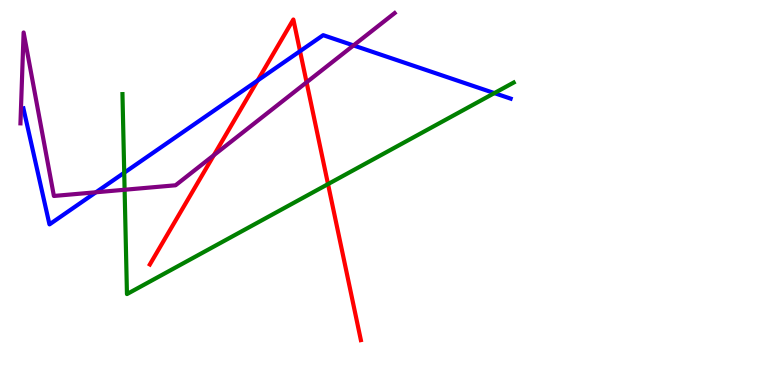[{'lines': ['blue', 'red'], 'intersections': [{'x': 3.32, 'y': 7.91}, {'x': 3.87, 'y': 8.67}]}, {'lines': ['green', 'red'], 'intersections': [{'x': 4.23, 'y': 5.22}]}, {'lines': ['purple', 'red'], 'intersections': [{'x': 2.76, 'y': 5.97}, {'x': 3.96, 'y': 7.86}]}, {'lines': ['blue', 'green'], 'intersections': [{'x': 1.6, 'y': 5.51}, {'x': 6.38, 'y': 7.58}]}, {'lines': ['blue', 'purple'], 'intersections': [{'x': 1.24, 'y': 5.01}, {'x': 4.56, 'y': 8.82}]}, {'lines': ['green', 'purple'], 'intersections': [{'x': 1.61, 'y': 5.07}]}]